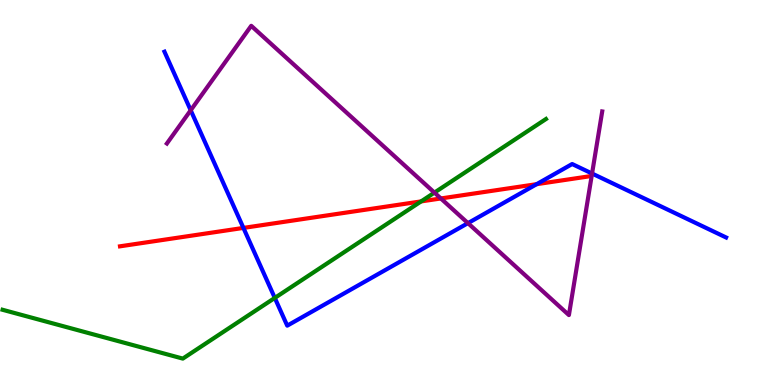[{'lines': ['blue', 'red'], 'intersections': [{'x': 3.14, 'y': 4.08}, {'x': 6.92, 'y': 5.22}]}, {'lines': ['green', 'red'], 'intersections': [{'x': 5.43, 'y': 4.77}]}, {'lines': ['purple', 'red'], 'intersections': [{'x': 5.69, 'y': 4.85}]}, {'lines': ['blue', 'green'], 'intersections': [{'x': 3.55, 'y': 2.26}]}, {'lines': ['blue', 'purple'], 'intersections': [{'x': 2.46, 'y': 7.14}, {'x': 6.04, 'y': 4.2}, {'x': 7.64, 'y': 5.49}]}, {'lines': ['green', 'purple'], 'intersections': [{'x': 5.61, 'y': 5.0}]}]